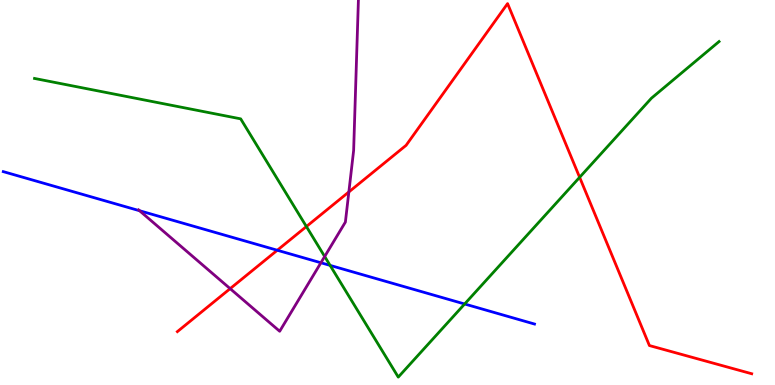[{'lines': ['blue', 'red'], 'intersections': [{'x': 3.58, 'y': 3.5}]}, {'lines': ['green', 'red'], 'intersections': [{'x': 3.95, 'y': 4.12}, {'x': 7.48, 'y': 5.39}]}, {'lines': ['purple', 'red'], 'intersections': [{'x': 2.97, 'y': 2.5}, {'x': 4.5, 'y': 5.01}]}, {'lines': ['blue', 'green'], 'intersections': [{'x': 4.26, 'y': 3.11}, {'x': 6.0, 'y': 2.1}]}, {'lines': ['blue', 'purple'], 'intersections': [{'x': 1.8, 'y': 4.53}, {'x': 4.14, 'y': 3.18}]}, {'lines': ['green', 'purple'], 'intersections': [{'x': 4.19, 'y': 3.34}]}]